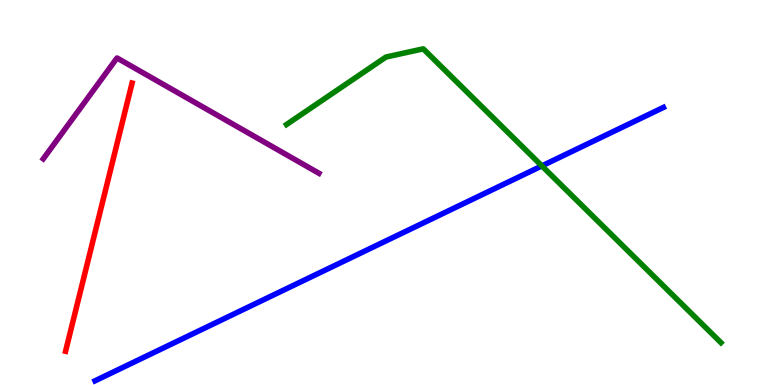[{'lines': ['blue', 'red'], 'intersections': []}, {'lines': ['green', 'red'], 'intersections': []}, {'lines': ['purple', 'red'], 'intersections': []}, {'lines': ['blue', 'green'], 'intersections': [{'x': 6.99, 'y': 5.69}]}, {'lines': ['blue', 'purple'], 'intersections': []}, {'lines': ['green', 'purple'], 'intersections': []}]